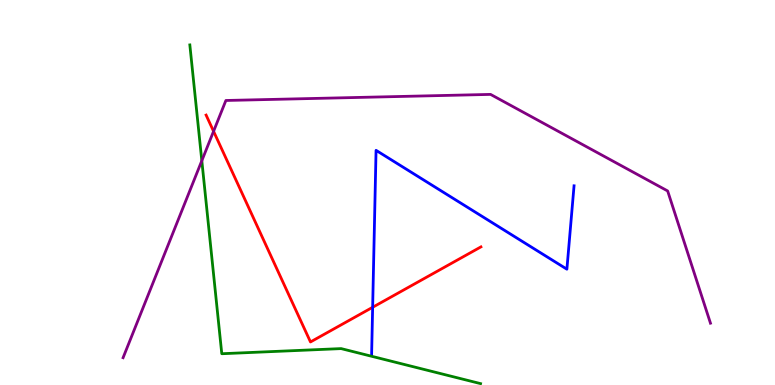[{'lines': ['blue', 'red'], 'intersections': [{'x': 4.81, 'y': 2.02}]}, {'lines': ['green', 'red'], 'intersections': []}, {'lines': ['purple', 'red'], 'intersections': [{'x': 2.76, 'y': 6.59}]}, {'lines': ['blue', 'green'], 'intersections': []}, {'lines': ['blue', 'purple'], 'intersections': []}, {'lines': ['green', 'purple'], 'intersections': [{'x': 2.6, 'y': 5.83}]}]